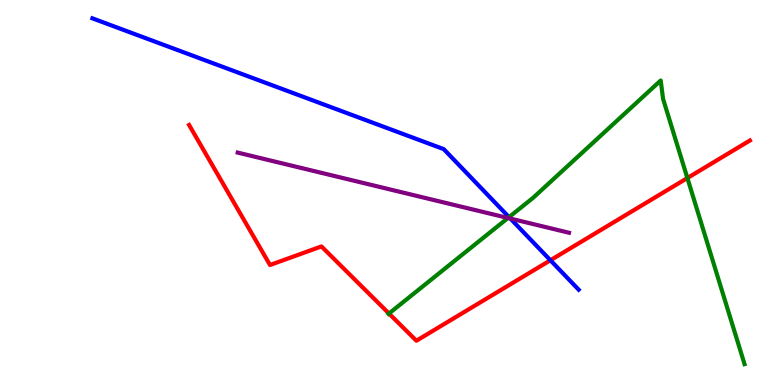[{'lines': ['blue', 'red'], 'intersections': [{'x': 7.1, 'y': 3.24}]}, {'lines': ['green', 'red'], 'intersections': [{'x': 5.02, 'y': 1.86}, {'x': 8.87, 'y': 5.38}]}, {'lines': ['purple', 'red'], 'intersections': []}, {'lines': ['blue', 'green'], 'intersections': [{'x': 6.57, 'y': 4.36}]}, {'lines': ['blue', 'purple'], 'intersections': [{'x': 6.59, 'y': 4.32}]}, {'lines': ['green', 'purple'], 'intersections': [{'x': 6.55, 'y': 4.34}]}]